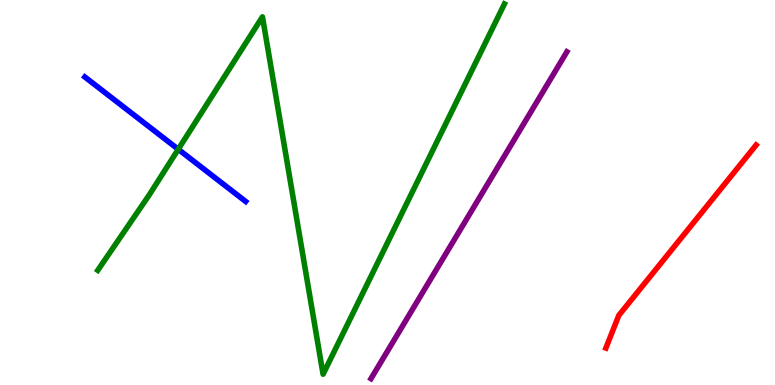[{'lines': ['blue', 'red'], 'intersections': []}, {'lines': ['green', 'red'], 'intersections': []}, {'lines': ['purple', 'red'], 'intersections': []}, {'lines': ['blue', 'green'], 'intersections': [{'x': 2.3, 'y': 6.12}]}, {'lines': ['blue', 'purple'], 'intersections': []}, {'lines': ['green', 'purple'], 'intersections': []}]